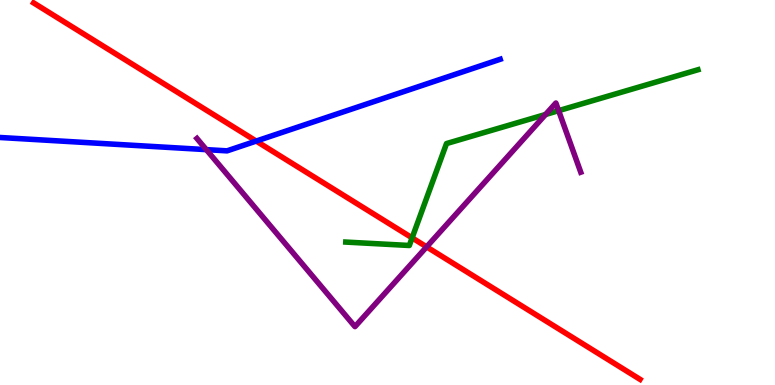[{'lines': ['blue', 'red'], 'intersections': [{'x': 3.31, 'y': 6.34}]}, {'lines': ['green', 'red'], 'intersections': [{'x': 5.32, 'y': 3.82}]}, {'lines': ['purple', 'red'], 'intersections': [{'x': 5.5, 'y': 3.59}]}, {'lines': ['blue', 'green'], 'intersections': []}, {'lines': ['blue', 'purple'], 'intersections': [{'x': 2.66, 'y': 6.11}]}, {'lines': ['green', 'purple'], 'intersections': [{'x': 7.04, 'y': 7.03}, {'x': 7.21, 'y': 7.13}]}]